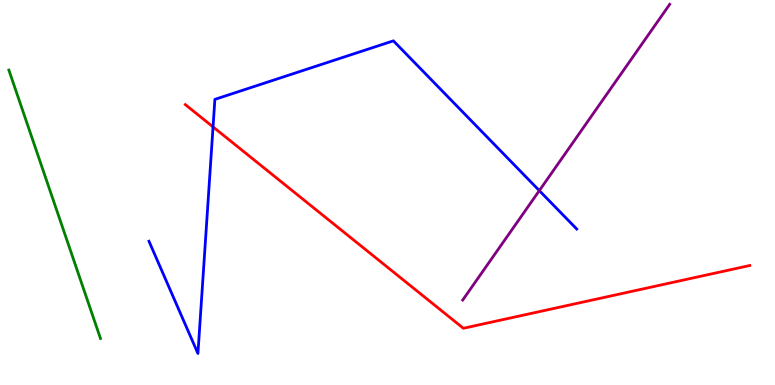[{'lines': ['blue', 'red'], 'intersections': [{'x': 2.75, 'y': 6.7}]}, {'lines': ['green', 'red'], 'intersections': []}, {'lines': ['purple', 'red'], 'intersections': []}, {'lines': ['blue', 'green'], 'intersections': []}, {'lines': ['blue', 'purple'], 'intersections': [{'x': 6.96, 'y': 5.05}]}, {'lines': ['green', 'purple'], 'intersections': []}]